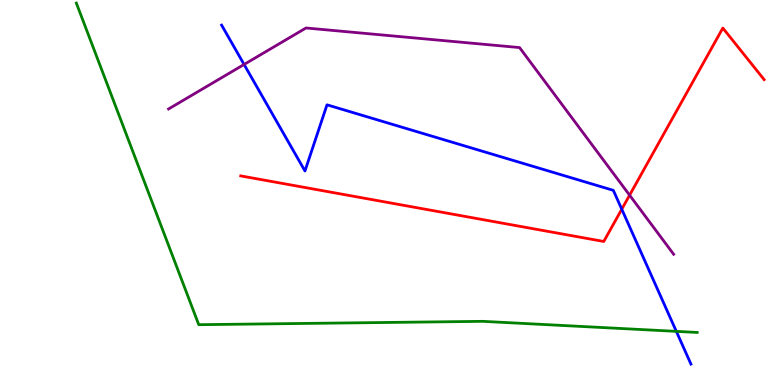[{'lines': ['blue', 'red'], 'intersections': [{'x': 8.02, 'y': 4.57}]}, {'lines': ['green', 'red'], 'intersections': []}, {'lines': ['purple', 'red'], 'intersections': [{'x': 8.12, 'y': 4.93}]}, {'lines': ['blue', 'green'], 'intersections': [{'x': 8.73, 'y': 1.39}]}, {'lines': ['blue', 'purple'], 'intersections': [{'x': 3.15, 'y': 8.33}]}, {'lines': ['green', 'purple'], 'intersections': []}]